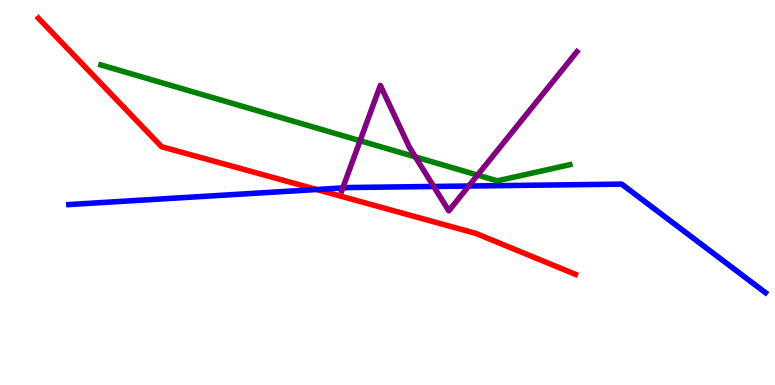[{'lines': ['blue', 'red'], 'intersections': [{'x': 4.09, 'y': 5.08}]}, {'lines': ['green', 'red'], 'intersections': []}, {'lines': ['purple', 'red'], 'intersections': []}, {'lines': ['blue', 'green'], 'intersections': []}, {'lines': ['blue', 'purple'], 'intersections': [{'x': 4.42, 'y': 5.12}, {'x': 5.6, 'y': 5.16}, {'x': 6.05, 'y': 5.17}]}, {'lines': ['green', 'purple'], 'intersections': [{'x': 4.65, 'y': 6.34}, {'x': 5.36, 'y': 5.92}, {'x': 6.16, 'y': 5.45}]}]